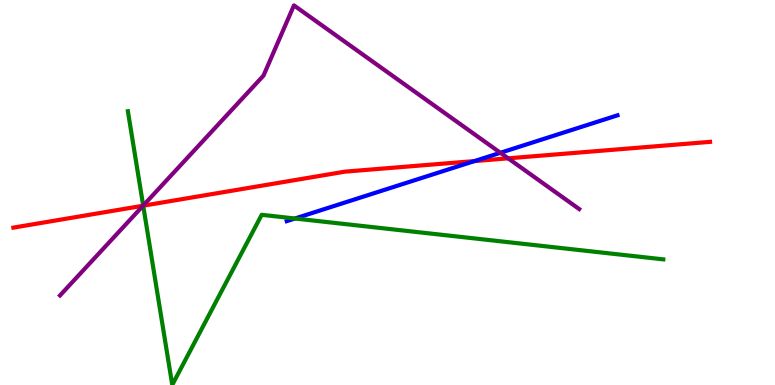[{'lines': ['blue', 'red'], 'intersections': [{'x': 6.12, 'y': 5.82}]}, {'lines': ['green', 'red'], 'intersections': [{'x': 1.85, 'y': 4.66}]}, {'lines': ['purple', 'red'], 'intersections': [{'x': 1.85, 'y': 4.66}, {'x': 6.56, 'y': 5.89}]}, {'lines': ['blue', 'green'], 'intersections': [{'x': 3.81, 'y': 4.32}]}, {'lines': ['blue', 'purple'], 'intersections': [{'x': 6.46, 'y': 6.03}]}, {'lines': ['green', 'purple'], 'intersections': [{'x': 1.85, 'y': 4.66}]}]